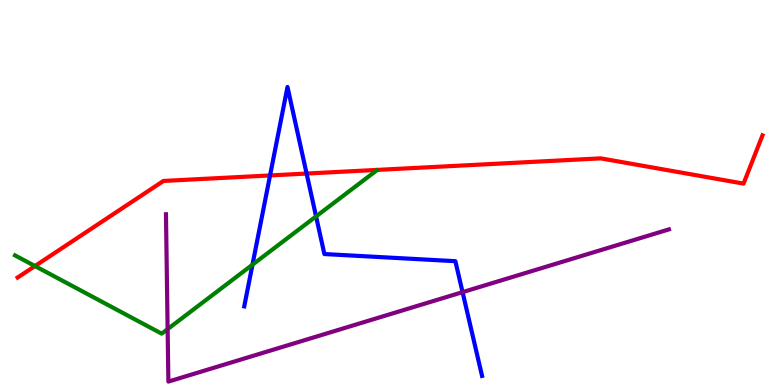[{'lines': ['blue', 'red'], 'intersections': [{'x': 3.48, 'y': 5.44}, {'x': 3.96, 'y': 5.49}]}, {'lines': ['green', 'red'], 'intersections': [{'x': 0.451, 'y': 3.09}]}, {'lines': ['purple', 'red'], 'intersections': []}, {'lines': ['blue', 'green'], 'intersections': [{'x': 3.26, 'y': 3.12}, {'x': 4.08, 'y': 4.38}]}, {'lines': ['blue', 'purple'], 'intersections': [{'x': 5.97, 'y': 2.41}]}, {'lines': ['green', 'purple'], 'intersections': [{'x': 2.16, 'y': 1.45}]}]